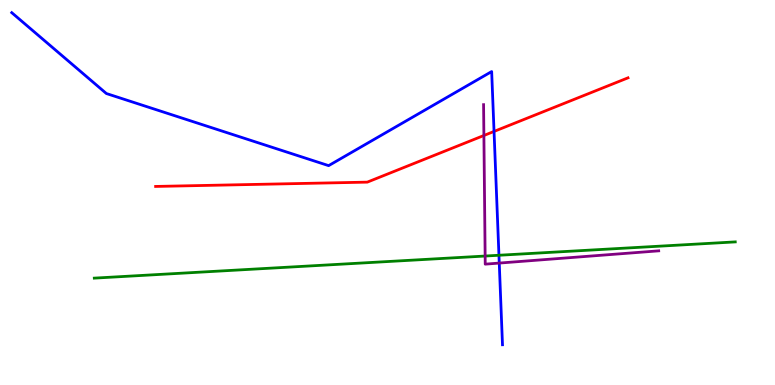[{'lines': ['blue', 'red'], 'intersections': [{'x': 6.37, 'y': 6.59}]}, {'lines': ['green', 'red'], 'intersections': []}, {'lines': ['purple', 'red'], 'intersections': [{'x': 6.24, 'y': 6.48}]}, {'lines': ['blue', 'green'], 'intersections': [{'x': 6.44, 'y': 3.37}]}, {'lines': ['blue', 'purple'], 'intersections': [{'x': 6.44, 'y': 3.17}]}, {'lines': ['green', 'purple'], 'intersections': [{'x': 6.26, 'y': 3.35}]}]